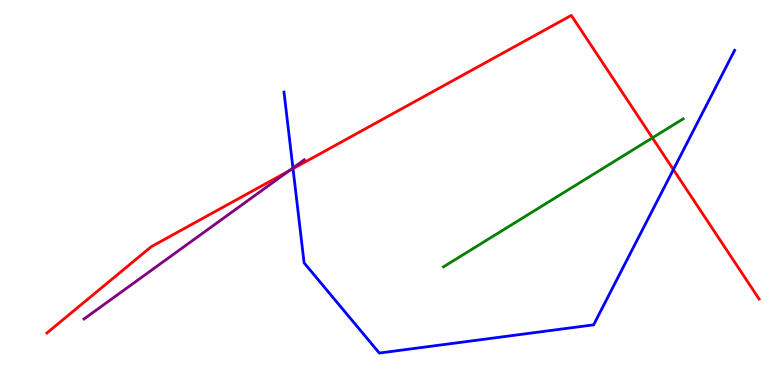[{'lines': ['blue', 'red'], 'intersections': [{'x': 3.78, 'y': 5.62}, {'x': 8.69, 'y': 5.6}]}, {'lines': ['green', 'red'], 'intersections': [{'x': 8.42, 'y': 6.42}]}, {'lines': ['purple', 'red'], 'intersections': [{'x': 3.73, 'y': 5.56}]}, {'lines': ['blue', 'green'], 'intersections': []}, {'lines': ['blue', 'purple'], 'intersections': [{'x': 3.78, 'y': 5.64}]}, {'lines': ['green', 'purple'], 'intersections': []}]